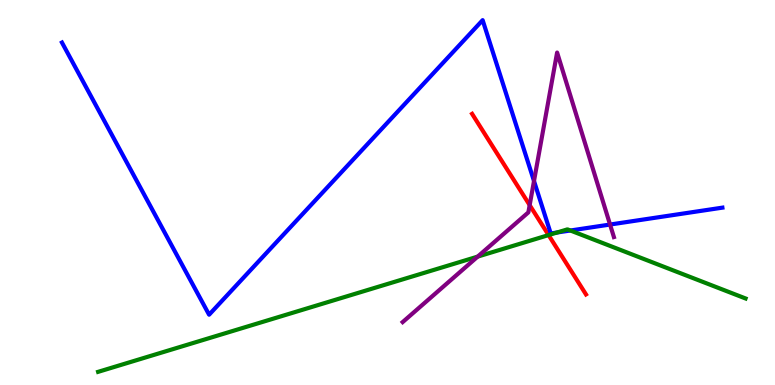[{'lines': ['blue', 'red'], 'intersections': []}, {'lines': ['green', 'red'], 'intersections': [{'x': 7.08, 'y': 3.89}]}, {'lines': ['purple', 'red'], 'intersections': [{'x': 6.83, 'y': 4.67}]}, {'lines': ['blue', 'green'], 'intersections': [{'x': 7.19, 'y': 3.96}, {'x': 7.36, 'y': 4.01}]}, {'lines': ['blue', 'purple'], 'intersections': [{'x': 6.89, 'y': 5.3}, {'x': 7.87, 'y': 4.17}]}, {'lines': ['green', 'purple'], 'intersections': [{'x': 6.16, 'y': 3.33}]}]